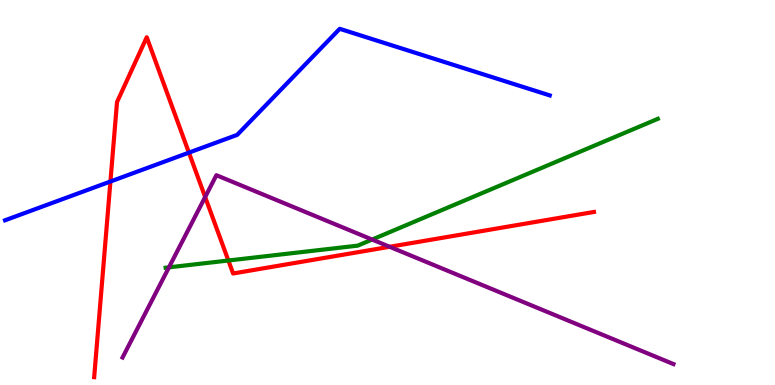[{'lines': ['blue', 'red'], 'intersections': [{'x': 1.42, 'y': 5.29}, {'x': 2.44, 'y': 6.04}]}, {'lines': ['green', 'red'], 'intersections': [{'x': 2.95, 'y': 3.23}]}, {'lines': ['purple', 'red'], 'intersections': [{'x': 2.65, 'y': 4.88}, {'x': 5.03, 'y': 3.59}]}, {'lines': ['blue', 'green'], 'intersections': []}, {'lines': ['blue', 'purple'], 'intersections': []}, {'lines': ['green', 'purple'], 'intersections': [{'x': 2.18, 'y': 3.06}, {'x': 4.8, 'y': 3.78}]}]